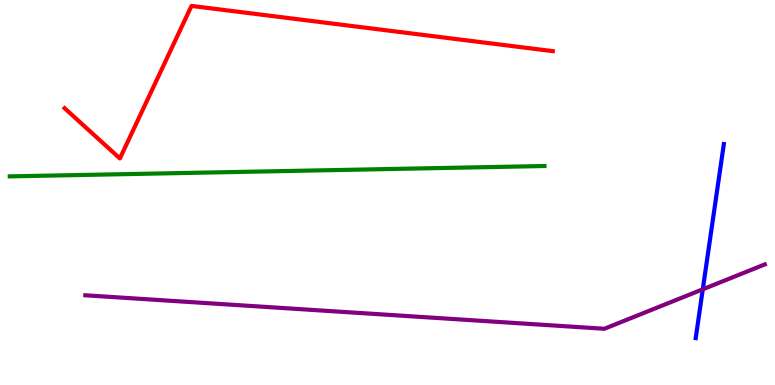[{'lines': ['blue', 'red'], 'intersections': []}, {'lines': ['green', 'red'], 'intersections': []}, {'lines': ['purple', 'red'], 'intersections': []}, {'lines': ['blue', 'green'], 'intersections': []}, {'lines': ['blue', 'purple'], 'intersections': [{'x': 9.07, 'y': 2.49}]}, {'lines': ['green', 'purple'], 'intersections': []}]